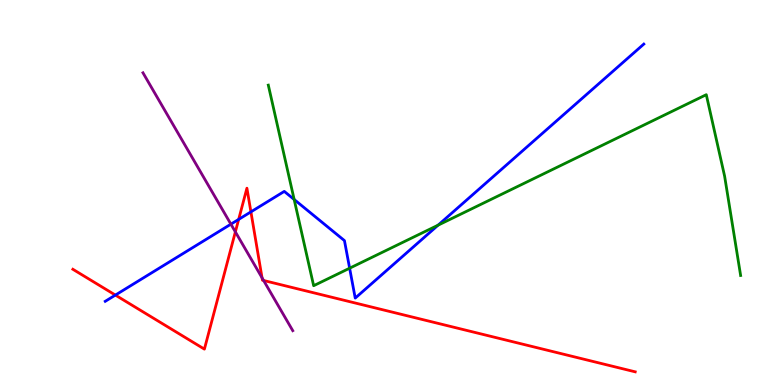[{'lines': ['blue', 'red'], 'intersections': [{'x': 1.49, 'y': 2.34}, {'x': 3.08, 'y': 4.3}, {'x': 3.24, 'y': 4.5}]}, {'lines': ['green', 'red'], 'intersections': []}, {'lines': ['purple', 'red'], 'intersections': [{'x': 3.04, 'y': 3.98}, {'x': 3.38, 'y': 2.78}, {'x': 3.4, 'y': 2.71}]}, {'lines': ['blue', 'green'], 'intersections': [{'x': 3.8, 'y': 4.82}, {'x': 4.51, 'y': 3.03}, {'x': 5.65, 'y': 4.15}]}, {'lines': ['blue', 'purple'], 'intersections': [{'x': 2.98, 'y': 4.18}]}, {'lines': ['green', 'purple'], 'intersections': []}]